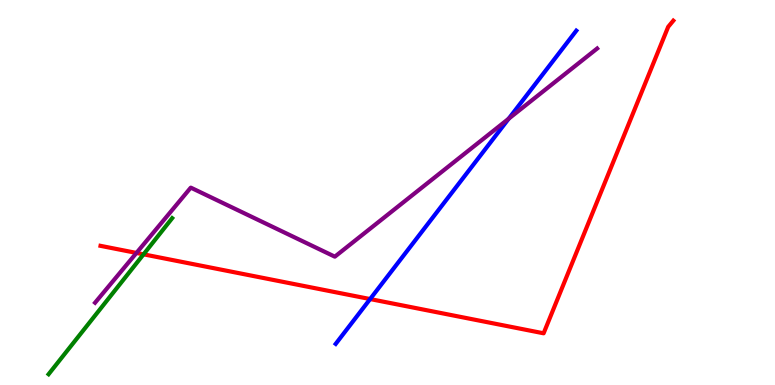[{'lines': ['blue', 'red'], 'intersections': [{'x': 4.78, 'y': 2.23}]}, {'lines': ['green', 'red'], 'intersections': [{'x': 1.85, 'y': 3.39}]}, {'lines': ['purple', 'red'], 'intersections': [{'x': 1.76, 'y': 3.43}]}, {'lines': ['blue', 'green'], 'intersections': []}, {'lines': ['blue', 'purple'], 'intersections': [{'x': 6.56, 'y': 6.92}]}, {'lines': ['green', 'purple'], 'intersections': []}]